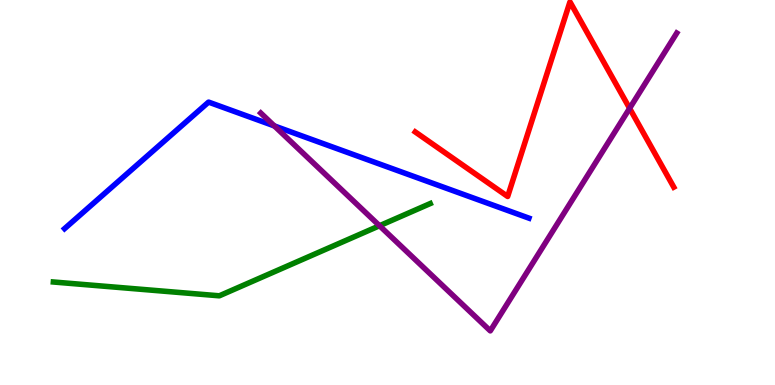[{'lines': ['blue', 'red'], 'intersections': []}, {'lines': ['green', 'red'], 'intersections': []}, {'lines': ['purple', 'red'], 'intersections': [{'x': 8.12, 'y': 7.19}]}, {'lines': ['blue', 'green'], 'intersections': []}, {'lines': ['blue', 'purple'], 'intersections': [{'x': 3.54, 'y': 6.73}]}, {'lines': ['green', 'purple'], 'intersections': [{'x': 4.9, 'y': 4.14}]}]